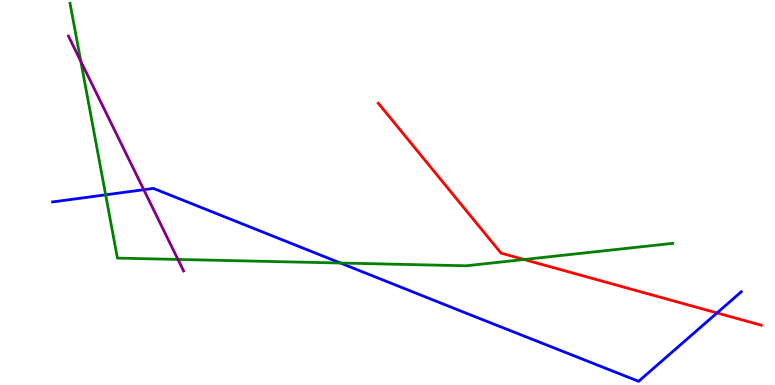[{'lines': ['blue', 'red'], 'intersections': [{'x': 9.25, 'y': 1.87}]}, {'lines': ['green', 'red'], 'intersections': [{'x': 6.76, 'y': 3.26}]}, {'lines': ['purple', 'red'], 'intersections': []}, {'lines': ['blue', 'green'], 'intersections': [{'x': 1.36, 'y': 4.94}, {'x': 4.39, 'y': 3.17}]}, {'lines': ['blue', 'purple'], 'intersections': [{'x': 1.86, 'y': 5.07}]}, {'lines': ['green', 'purple'], 'intersections': [{'x': 1.04, 'y': 8.41}, {'x': 2.3, 'y': 3.26}]}]